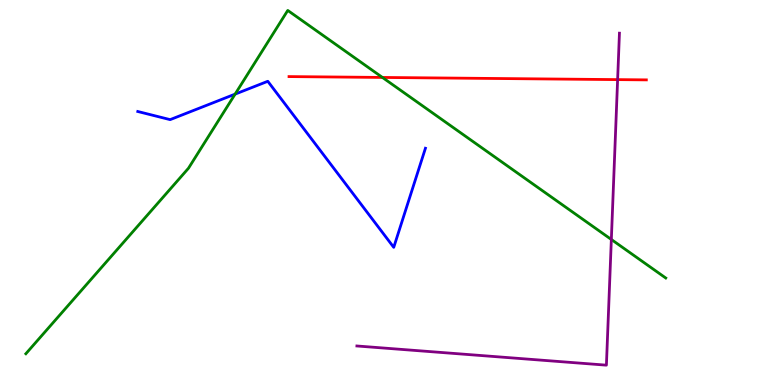[{'lines': ['blue', 'red'], 'intersections': []}, {'lines': ['green', 'red'], 'intersections': [{'x': 4.93, 'y': 7.99}]}, {'lines': ['purple', 'red'], 'intersections': [{'x': 7.97, 'y': 7.93}]}, {'lines': ['blue', 'green'], 'intersections': [{'x': 3.03, 'y': 7.56}]}, {'lines': ['blue', 'purple'], 'intersections': []}, {'lines': ['green', 'purple'], 'intersections': [{'x': 7.89, 'y': 3.78}]}]